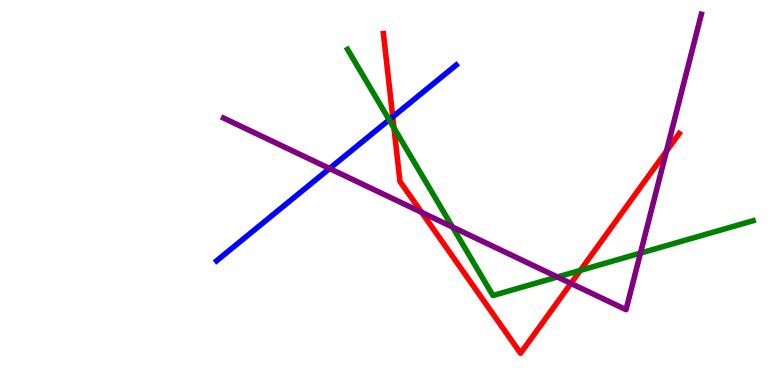[{'lines': ['blue', 'red'], 'intersections': [{'x': 5.07, 'y': 6.96}]}, {'lines': ['green', 'red'], 'intersections': [{'x': 5.08, 'y': 6.68}, {'x': 7.49, 'y': 2.98}]}, {'lines': ['purple', 'red'], 'intersections': [{'x': 5.44, 'y': 4.48}, {'x': 7.37, 'y': 2.64}, {'x': 8.6, 'y': 6.07}]}, {'lines': ['blue', 'green'], 'intersections': [{'x': 5.02, 'y': 6.89}]}, {'lines': ['blue', 'purple'], 'intersections': [{'x': 4.25, 'y': 5.62}]}, {'lines': ['green', 'purple'], 'intersections': [{'x': 5.84, 'y': 4.1}, {'x': 7.19, 'y': 2.81}, {'x': 8.26, 'y': 3.43}]}]